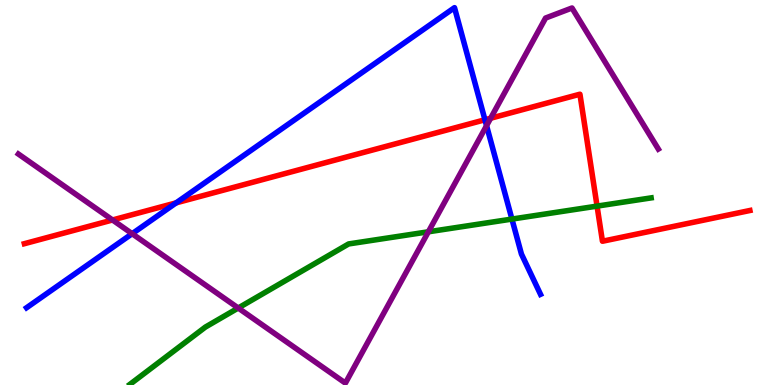[{'lines': ['blue', 'red'], 'intersections': [{'x': 2.27, 'y': 4.73}, {'x': 6.26, 'y': 6.89}]}, {'lines': ['green', 'red'], 'intersections': [{'x': 7.7, 'y': 4.65}]}, {'lines': ['purple', 'red'], 'intersections': [{'x': 1.45, 'y': 4.29}, {'x': 6.33, 'y': 6.93}]}, {'lines': ['blue', 'green'], 'intersections': [{'x': 6.61, 'y': 4.31}]}, {'lines': ['blue', 'purple'], 'intersections': [{'x': 1.7, 'y': 3.93}, {'x': 6.28, 'y': 6.74}]}, {'lines': ['green', 'purple'], 'intersections': [{'x': 3.07, 'y': 2.0}, {'x': 5.53, 'y': 3.98}]}]